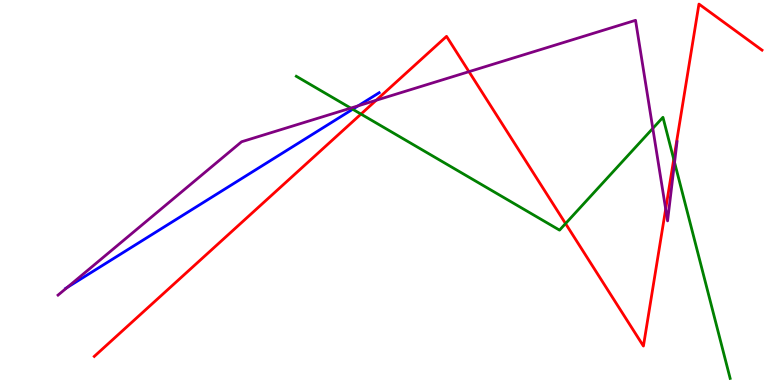[{'lines': ['blue', 'red'], 'intersections': []}, {'lines': ['green', 'red'], 'intersections': [{'x': 4.66, 'y': 7.04}, {'x': 7.3, 'y': 4.19}, {'x': 8.69, 'y': 5.86}]}, {'lines': ['purple', 'red'], 'intersections': [{'x': 4.85, 'y': 7.4}, {'x': 6.05, 'y': 8.14}, {'x': 8.59, 'y': 4.57}]}, {'lines': ['blue', 'green'], 'intersections': [{'x': 4.55, 'y': 7.16}]}, {'lines': ['blue', 'purple'], 'intersections': [{'x': 0.867, 'y': 2.53}, {'x': 4.62, 'y': 7.25}]}, {'lines': ['green', 'purple'], 'intersections': [{'x': 4.53, 'y': 7.19}, {'x': 8.42, 'y': 6.67}, {'x': 8.7, 'y': 5.78}]}]